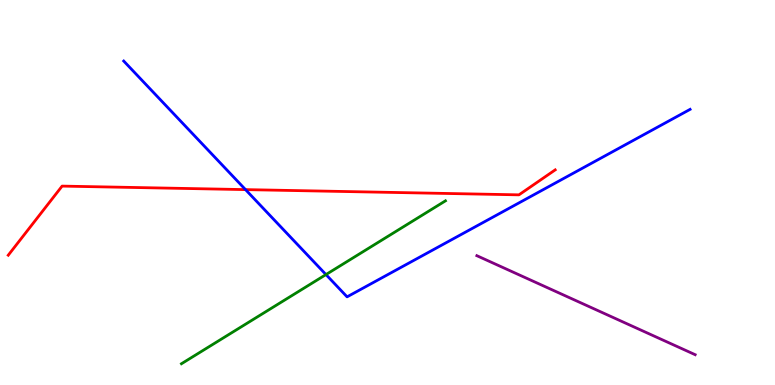[{'lines': ['blue', 'red'], 'intersections': [{'x': 3.17, 'y': 5.07}]}, {'lines': ['green', 'red'], 'intersections': []}, {'lines': ['purple', 'red'], 'intersections': []}, {'lines': ['blue', 'green'], 'intersections': [{'x': 4.21, 'y': 2.87}]}, {'lines': ['blue', 'purple'], 'intersections': []}, {'lines': ['green', 'purple'], 'intersections': []}]